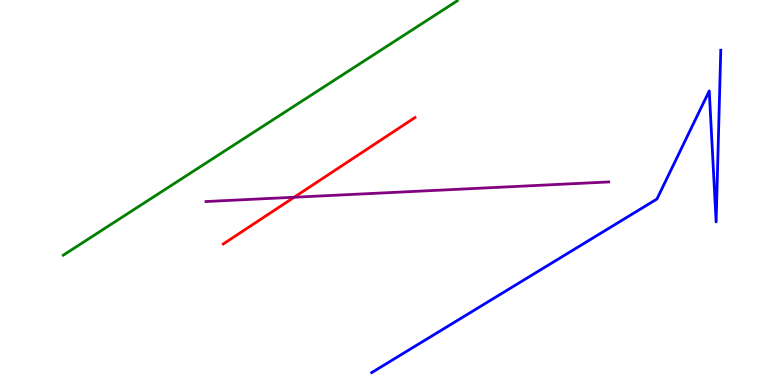[{'lines': ['blue', 'red'], 'intersections': []}, {'lines': ['green', 'red'], 'intersections': []}, {'lines': ['purple', 'red'], 'intersections': [{'x': 3.8, 'y': 4.88}]}, {'lines': ['blue', 'green'], 'intersections': []}, {'lines': ['blue', 'purple'], 'intersections': []}, {'lines': ['green', 'purple'], 'intersections': []}]